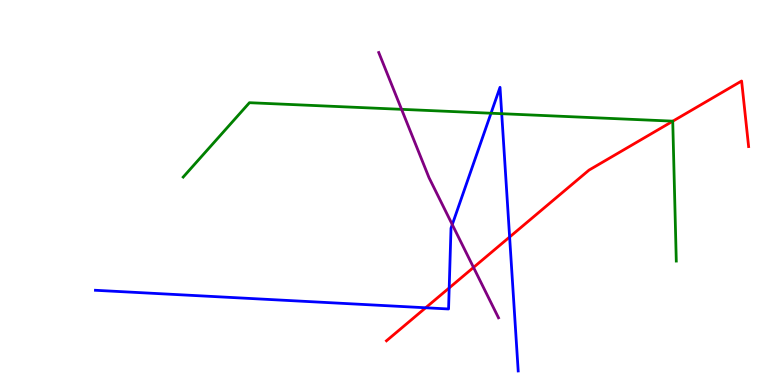[{'lines': ['blue', 'red'], 'intersections': [{'x': 5.49, 'y': 2.01}, {'x': 5.8, 'y': 2.52}, {'x': 6.58, 'y': 3.84}]}, {'lines': ['green', 'red'], 'intersections': [{'x': 8.68, 'y': 6.85}]}, {'lines': ['purple', 'red'], 'intersections': [{'x': 6.11, 'y': 3.05}]}, {'lines': ['blue', 'green'], 'intersections': [{'x': 6.34, 'y': 7.06}, {'x': 6.47, 'y': 7.05}]}, {'lines': ['blue', 'purple'], 'intersections': [{'x': 5.84, 'y': 4.17}]}, {'lines': ['green', 'purple'], 'intersections': [{'x': 5.18, 'y': 7.16}]}]